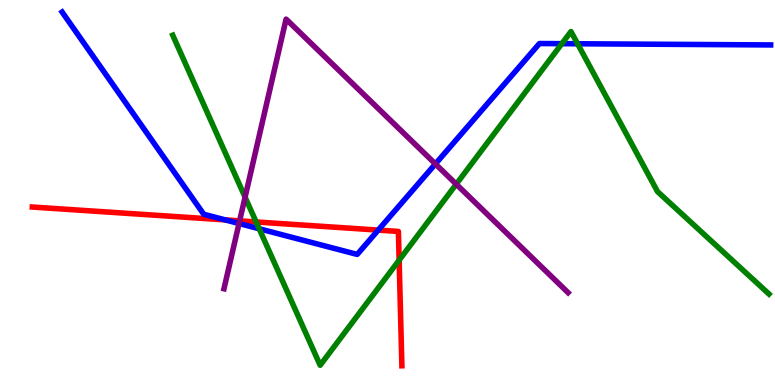[{'lines': ['blue', 'red'], 'intersections': [{'x': 2.91, 'y': 4.29}, {'x': 4.88, 'y': 4.02}]}, {'lines': ['green', 'red'], 'intersections': [{'x': 3.31, 'y': 4.23}, {'x': 5.15, 'y': 3.24}]}, {'lines': ['purple', 'red'], 'intersections': [{'x': 3.09, 'y': 4.26}]}, {'lines': ['blue', 'green'], 'intersections': [{'x': 3.34, 'y': 4.06}, {'x': 7.25, 'y': 8.87}, {'x': 7.45, 'y': 8.86}]}, {'lines': ['blue', 'purple'], 'intersections': [{'x': 3.08, 'y': 4.19}, {'x': 5.62, 'y': 5.74}]}, {'lines': ['green', 'purple'], 'intersections': [{'x': 3.16, 'y': 4.88}, {'x': 5.89, 'y': 5.22}]}]